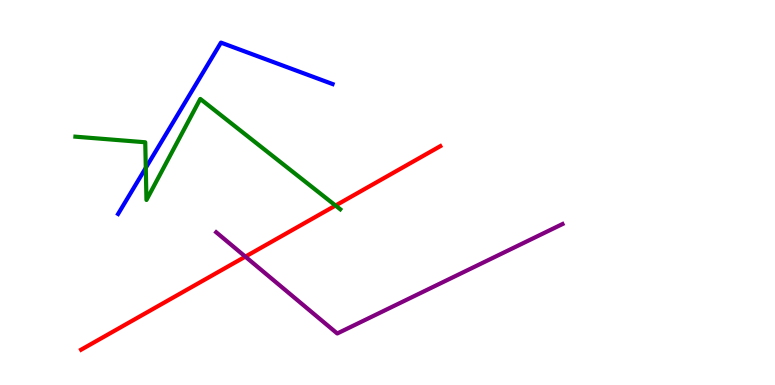[{'lines': ['blue', 'red'], 'intersections': []}, {'lines': ['green', 'red'], 'intersections': [{'x': 4.33, 'y': 4.66}]}, {'lines': ['purple', 'red'], 'intersections': [{'x': 3.17, 'y': 3.33}]}, {'lines': ['blue', 'green'], 'intersections': [{'x': 1.88, 'y': 5.64}]}, {'lines': ['blue', 'purple'], 'intersections': []}, {'lines': ['green', 'purple'], 'intersections': []}]